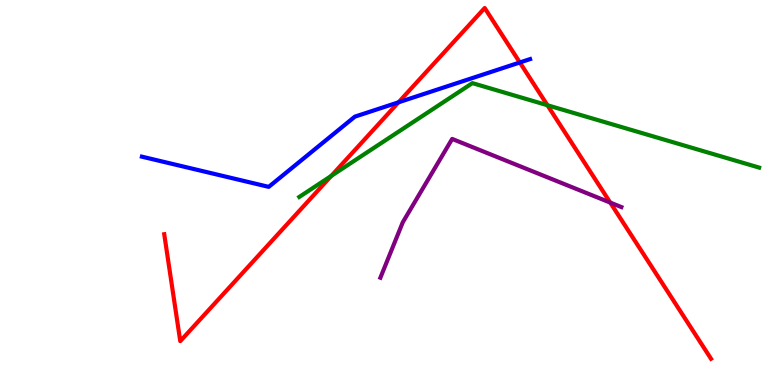[{'lines': ['blue', 'red'], 'intersections': [{'x': 5.14, 'y': 7.34}, {'x': 6.71, 'y': 8.38}]}, {'lines': ['green', 'red'], 'intersections': [{'x': 4.27, 'y': 5.43}, {'x': 7.06, 'y': 7.27}]}, {'lines': ['purple', 'red'], 'intersections': [{'x': 7.87, 'y': 4.74}]}, {'lines': ['blue', 'green'], 'intersections': []}, {'lines': ['blue', 'purple'], 'intersections': []}, {'lines': ['green', 'purple'], 'intersections': []}]